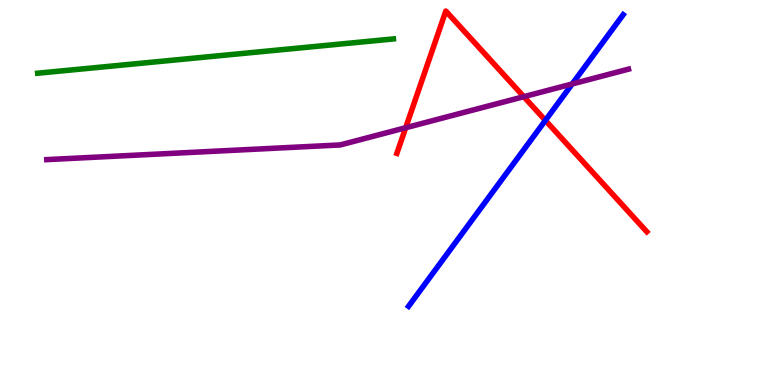[{'lines': ['blue', 'red'], 'intersections': [{'x': 7.04, 'y': 6.87}]}, {'lines': ['green', 'red'], 'intersections': []}, {'lines': ['purple', 'red'], 'intersections': [{'x': 5.23, 'y': 6.68}, {'x': 6.76, 'y': 7.49}]}, {'lines': ['blue', 'green'], 'intersections': []}, {'lines': ['blue', 'purple'], 'intersections': [{'x': 7.38, 'y': 7.82}]}, {'lines': ['green', 'purple'], 'intersections': []}]